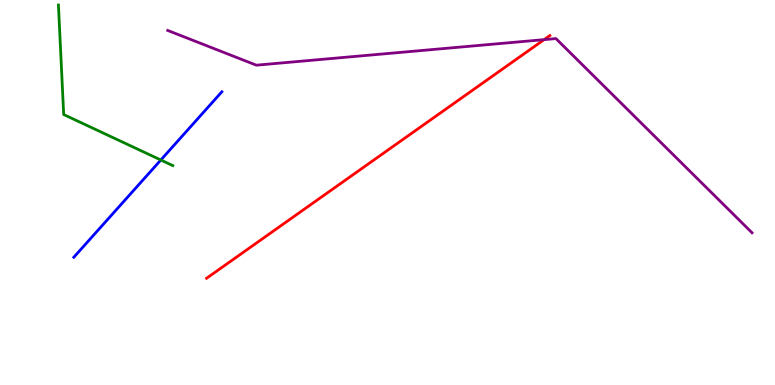[{'lines': ['blue', 'red'], 'intersections': []}, {'lines': ['green', 'red'], 'intersections': []}, {'lines': ['purple', 'red'], 'intersections': [{'x': 7.02, 'y': 8.97}]}, {'lines': ['blue', 'green'], 'intersections': [{'x': 2.08, 'y': 5.84}]}, {'lines': ['blue', 'purple'], 'intersections': []}, {'lines': ['green', 'purple'], 'intersections': []}]